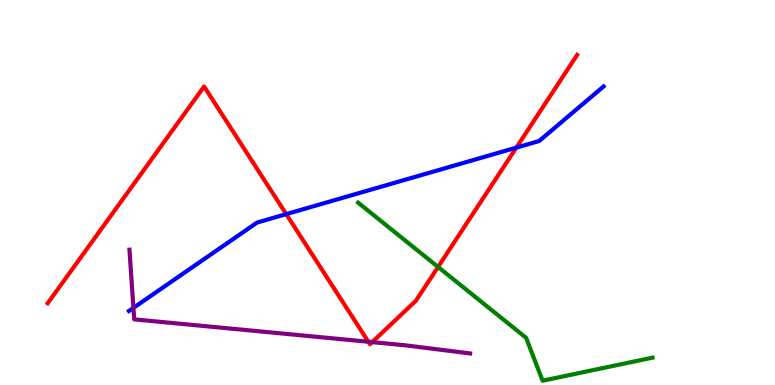[{'lines': ['blue', 'red'], 'intersections': [{'x': 3.69, 'y': 4.44}, {'x': 6.66, 'y': 6.17}]}, {'lines': ['green', 'red'], 'intersections': [{'x': 5.65, 'y': 3.07}]}, {'lines': ['purple', 'red'], 'intersections': [{'x': 4.75, 'y': 1.12}, {'x': 4.8, 'y': 1.11}]}, {'lines': ['blue', 'green'], 'intersections': []}, {'lines': ['blue', 'purple'], 'intersections': [{'x': 1.72, 'y': 2.0}]}, {'lines': ['green', 'purple'], 'intersections': []}]